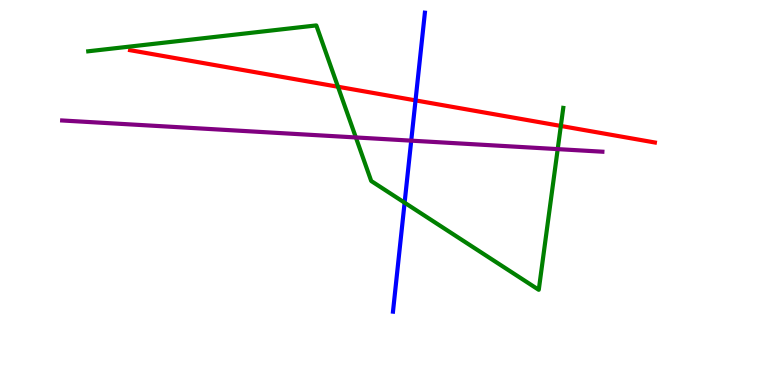[{'lines': ['blue', 'red'], 'intersections': [{'x': 5.36, 'y': 7.39}]}, {'lines': ['green', 'red'], 'intersections': [{'x': 4.36, 'y': 7.75}, {'x': 7.24, 'y': 6.73}]}, {'lines': ['purple', 'red'], 'intersections': []}, {'lines': ['blue', 'green'], 'intersections': [{'x': 5.22, 'y': 4.74}]}, {'lines': ['blue', 'purple'], 'intersections': [{'x': 5.31, 'y': 6.35}]}, {'lines': ['green', 'purple'], 'intersections': [{'x': 4.59, 'y': 6.43}, {'x': 7.2, 'y': 6.13}]}]